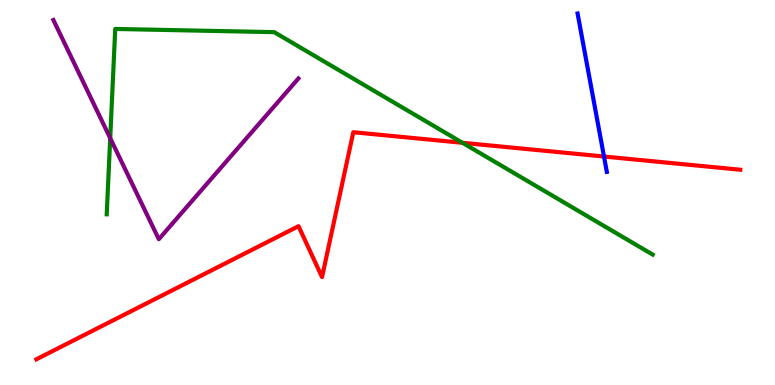[{'lines': ['blue', 'red'], 'intersections': [{'x': 7.79, 'y': 5.93}]}, {'lines': ['green', 'red'], 'intersections': [{'x': 5.97, 'y': 6.29}]}, {'lines': ['purple', 'red'], 'intersections': []}, {'lines': ['blue', 'green'], 'intersections': []}, {'lines': ['blue', 'purple'], 'intersections': []}, {'lines': ['green', 'purple'], 'intersections': [{'x': 1.42, 'y': 6.41}]}]